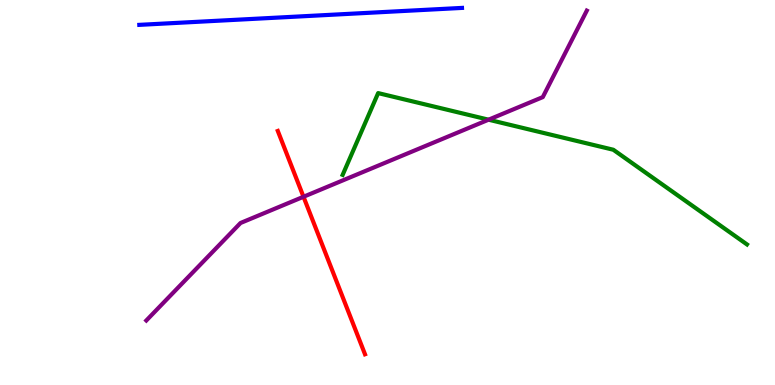[{'lines': ['blue', 'red'], 'intersections': []}, {'lines': ['green', 'red'], 'intersections': []}, {'lines': ['purple', 'red'], 'intersections': [{'x': 3.92, 'y': 4.89}]}, {'lines': ['blue', 'green'], 'intersections': []}, {'lines': ['blue', 'purple'], 'intersections': []}, {'lines': ['green', 'purple'], 'intersections': [{'x': 6.3, 'y': 6.89}]}]